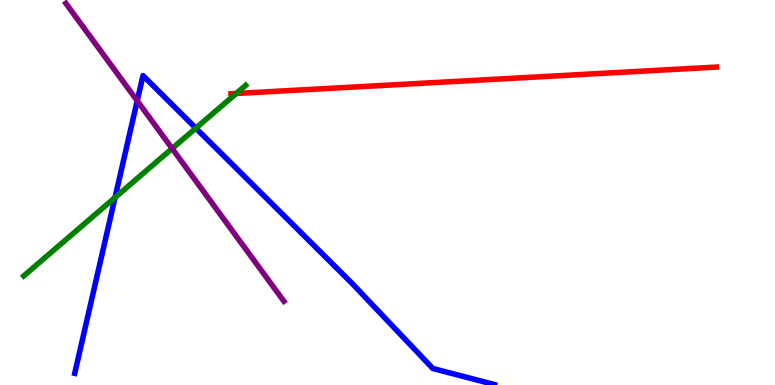[{'lines': ['blue', 'red'], 'intersections': []}, {'lines': ['green', 'red'], 'intersections': [{'x': 3.05, 'y': 7.57}]}, {'lines': ['purple', 'red'], 'intersections': []}, {'lines': ['blue', 'green'], 'intersections': [{'x': 1.48, 'y': 4.87}, {'x': 2.53, 'y': 6.67}]}, {'lines': ['blue', 'purple'], 'intersections': [{'x': 1.77, 'y': 7.38}]}, {'lines': ['green', 'purple'], 'intersections': [{'x': 2.22, 'y': 6.14}]}]